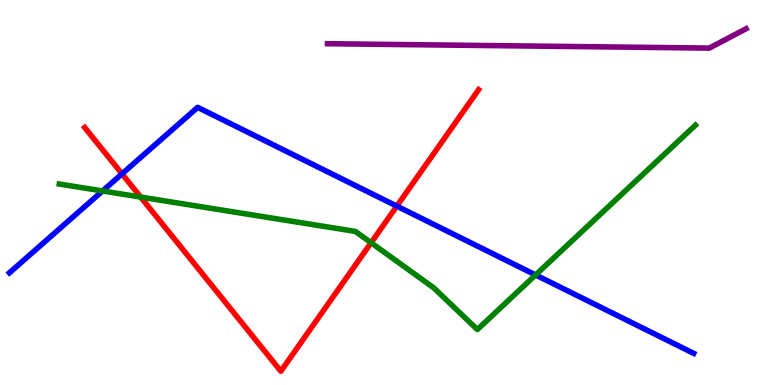[{'lines': ['blue', 'red'], 'intersections': [{'x': 1.57, 'y': 5.48}, {'x': 5.12, 'y': 4.65}]}, {'lines': ['green', 'red'], 'intersections': [{'x': 1.82, 'y': 4.88}, {'x': 4.79, 'y': 3.7}]}, {'lines': ['purple', 'red'], 'intersections': []}, {'lines': ['blue', 'green'], 'intersections': [{'x': 1.32, 'y': 5.04}, {'x': 6.91, 'y': 2.86}]}, {'lines': ['blue', 'purple'], 'intersections': []}, {'lines': ['green', 'purple'], 'intersections': []}]